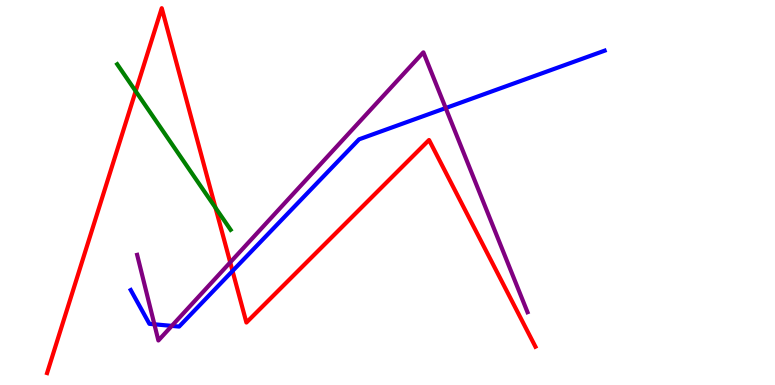[{'lines': ['blue', 'red'], 'intersections': [{'x': 3.0, 'y': 2.96}]}, {'lines': ['green', 'red'], 'intersections': [{'x': 1.75, 'y': 7.63}, {'x': 2.78, 'y': 4.6}]}, {'lines': ['purple', 'red'], 'intersections': [{'x': 2.97, 'y': 3.19}]}, {'lines': ['blue', 'green'], 'intersections': []}, {'lines': ['blue', 'purple'], 'intersections': [{'x': 1.99, 'y': 1.58}, {'x': 2.22, 'y': 1.54}, {'x': 5.75, 'y': 7.19}]}, {'lines': ['green', 'purple'], 'intersections': []}]